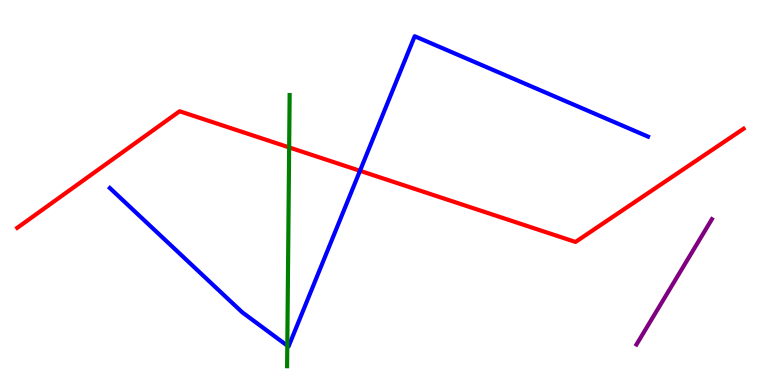[{'lines': ['blue', 'red'], 'intersections': [{'x': 4.64, 'y': 5.56}]}, {'lines': ['green', 'red'], 'intersections': [{'x': 3.73, 'y': 6.17}]}, {'lines': ['purple', 'red'], 'intersections': []}, {'lines': ['blue', 'green'], 'intersections': [{'x': 3.71, 'y': 1.02}]}, {'lines': ['blue', 'purple'], 'intersections': []}, {'lines': ['green', 'purple'], 'intersections': []}]